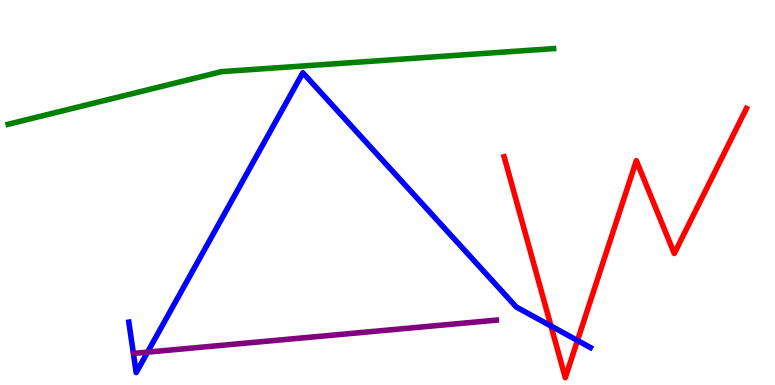[{'lines': ['blue', 'red'], 'intersections': [{'x': 7.11, 'y': 1.53}, {'x': 7.45, 'y': 1.16}]}, {'lines': ['green', 'red'], 'intersections': []}, {'lines': ['purple', 'red'], 'intersections': []}, {'lines': ['blue', 'green'], 'intersections': []}, {'lines': ['blue', 'purple'], 'intersections': [{'x': 1.9, 'y': 0.854}]}, {'lines': ['green', 'purple'], 'intersections': []}]